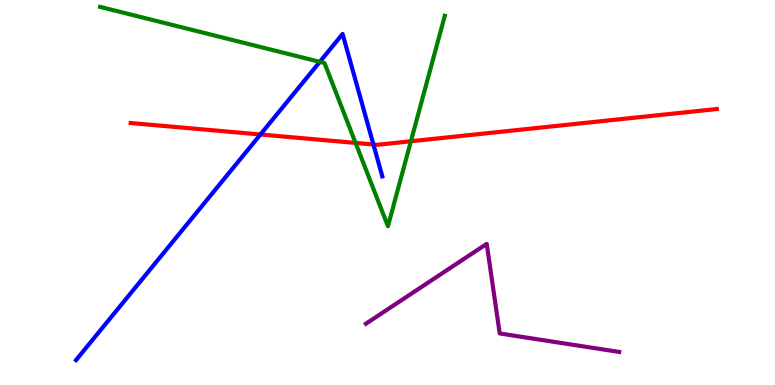[{'lines': ['blue', 'red'], 'intersections': [{'x': 3.36, 'y': 6.51}, {'x': 4.82, 'y': 6.25}]}, {'lines': ['green', 'red'], 'intersections': [{'x': 4.59, 'y': 6.29}, {'x': 5.3, 'y': 6.33}]}, {'lines': ['purple', 'red'], 'intersections': []}, {'lines': ['blue', 'green'], 'intersections': [{'x': 4.13, 'y': 8.39}]}, {'lines': ['blue', 'purple'], 'intersections': []}, {'lines': ['green', 'purple'], 'intersections': []}]